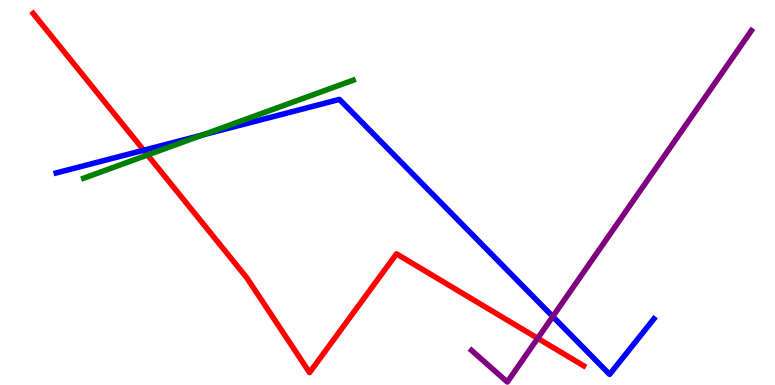[{'lines': ['blue', 'red'], 'intersections': [{'x': 1.85, 'y': 6.1}]}, {'lines': ['green', 'red'], 'intersections': [{'x': 1.9, 'y': 5.97}]}, {'lines': ['purple', 'red'], 'intersections': [{'x': 6.94, 'y': 1.21}]}, {'lines': ['blue', 'green'], 'intersections': [{'x': 2.62, 'y': 6.5}]}, {'lines': ['blue', 'purple'], 'intersections': [{'x': 7.13, 'y': 1.78}]}, {'lines': ['green', 'purple'], 'intersections': []}]